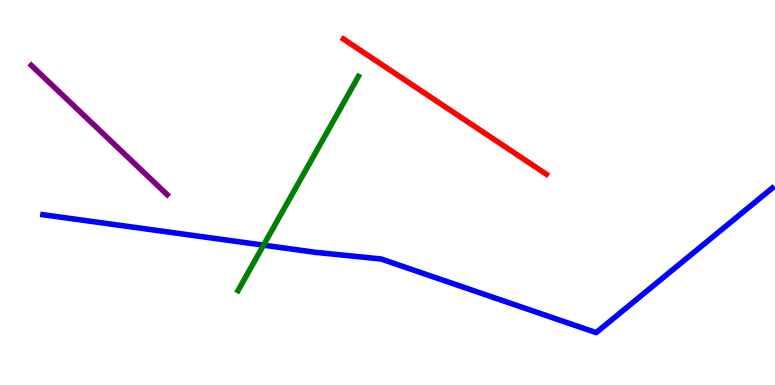[{'lines': ['blue', 'red'], 'intersections': []}, {'lines': ['green', 'red'], 'intersections': []}, {'lines': ['purple', 'red'], 'intersections': []}, {'lines': ['blue', 'green'], 'intersections': [{'x': 3.4, 'y': 3.63}]}, {'lines': ['blue', 'purple'], 'intersections': []}, {'lines': ['green', 'purple'], 'intersections': []}]